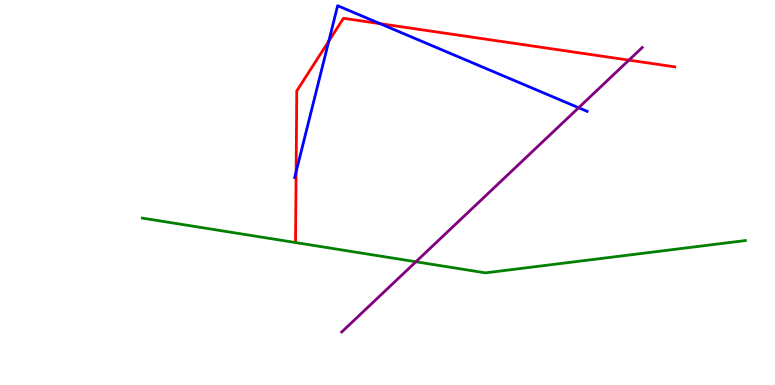[{'lines': ['blue', 'red'], 'intersections': [{'x': 3.82, 'y': 5.54}, {'x': 4.24, 'y': 8.93}, {'x': 4.9, 'y': 9.39}]}, {'lines': ['green', 'red'], 'intersections': []}, {'lines': ['purple', 'red'], 'intersections': [{'x': 8.11, 'y': 8.44}]}, {'lines': ['blue', 'green'], 'intersections': []}, {'lines': ['blue', 'purple'], 'intersections': [{'x': 7.47, 'y': 7.2}]}, {'lines': ['green', 'purple'], 'intersections': [{'x': 5.37, 'y': 3.2}]}]